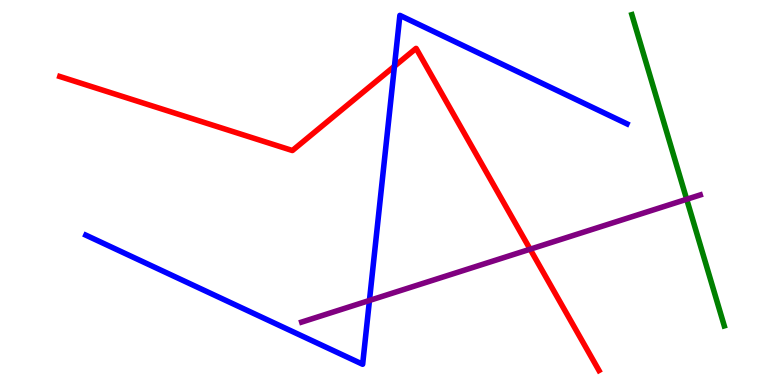[{'lines': ['blue', 'red'], 'intersections': [{'x': 5.09, 'y': 8.28}]}, {'lines': ['green', 'red'], 'intersections': []}, {'lines': ['purple', 'red'], 'intersections': [{'x': 6.84, 'y': 3.53}]}, {'lines': ['blue', 'green'], 'intersections': []}, {'lines': ['blue', 'purple'], 'intersections': [{'x': 4.77, 'y': 2.2}]}, {'lines': ['green', 'purple'], 'intersections': [{'x': 8.86, 'y': 4.82}]}]